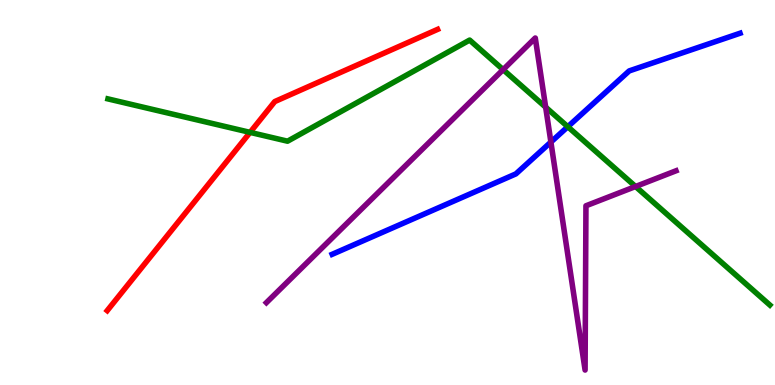[{'lines': ['blue', 'red'], 'intersections': []}, {'lines': ['green', 'red'], 'intersections': [{'x': 3.23, 'y': 6.56}]}, {'lines': ['purple', 'red'], 'intersections': []}, {'lines': ['blue', 'green'], 'intersections': [{'x': 7.33, 'y': 6.71}]}, {'lines': ['blue', 'purple'], 'intersections': [{'x': 7.11, 'y': 6.31}]}, {'lines': ['green', 'purple'], 'intersections': [{'x': 6.49, 'y': 8.19}, {'x': 7.04, 'y': 7.22}, {'x': 8.2, 'y': 5.16}]}]